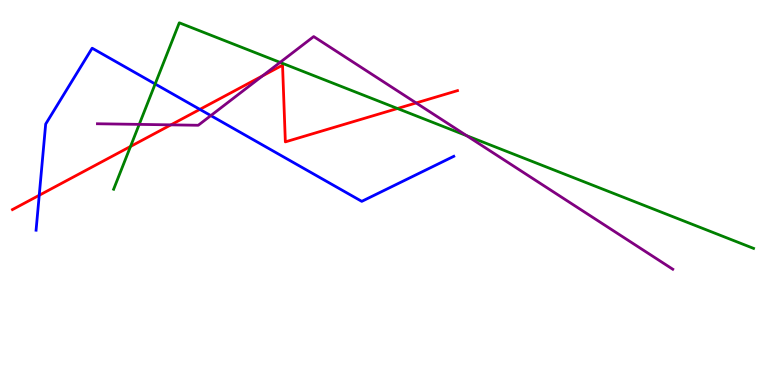[{'lines': ['blue', 'red'], 'intersections': [{'x': 0.506, 'y': 4.93}, {'x': 2.58, 'y': 7.16}]}, {'lines': ['green', 'red'], 'intersections': [{'x': 1.68, 'y': 6.2}, {'x': 5.13, 'y': 7.18}]}, {'lines': ['purple', 'red'], 'intersections': [{'x': 2.21, 'y': 6.76}, {'x': 3.39, 'y': 8.03}, {'x': 5.37, 'y': 7.33}]}, {'lines': ['blue', 'green'], 'intersections': [{'x': 2.0, 'y': 7.82}]}, {'lines': ['blue', 'purple'], 'intersections': [{'x': 2.72, 'y': 7.0}]}, {'lines': ['green', 'purple'], 'intersections': [{'x': 1.8, 'y': 6.77}, {'x': 3.61, 'y': 8.38}, {'x': 6.02, 'y': 6.48}]}]